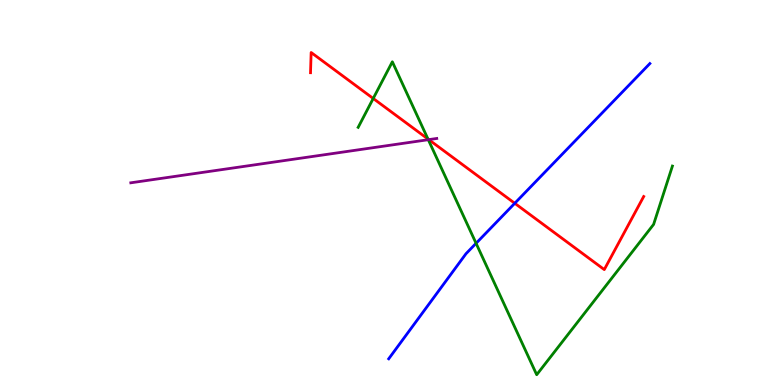[{'lines': ['blue', 'red'], 'intersections': [{'x': 6.64, 'y': 4.72}]}, {'lines': ['green', 'red'], 'intersections': [{'x': 4.82, 'y': 7.44}, {'x': 5.52, 'y': 6.39}]}, {'lines': ['purple', 'red'], 'intersections': [{'x': 5.53, 'y': 6.37}]}, {'lines': ['blue', 'green'], 'intersections': [{'x': 6.14, 'y': 3.68}]}, {'lines': ['blue', 'purple'], 'intersections': []}, {'lines': ['green', 'purple'], 'intersections': [{'x': 5.53, 'y': 6.37}]}]